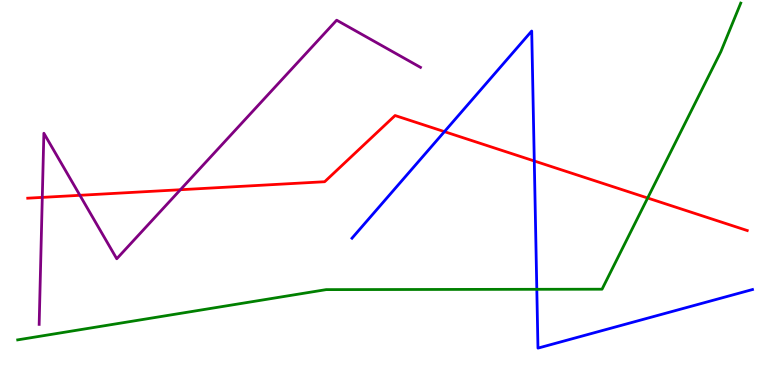[{'lines': ['blue', 'red'], 'intersections': [{'x': 5.73, 'y': 6.58}, {'x': 6.89, 'y': 5.82}]}, {'lines': ['green', 'red'], 'intersections': [{'x': 8.36, 'y': 4.86}]}, {'lines': ['purple', 'red'], 'intersections': [{'x': 0.546, 'y': 4.87}, {'x': 1.03, 'y': 4.93}, {'x': 2.33, 'y': 5.07}]}, {'lines': ['blue', 'green'], 'intersections': [{'x': 6.93, 'y': 2.49}]}, {'lines': ['blue', 'purple'], 'intersections': []}, {'lines': ['green', 'purple'], 'intersections': []}]